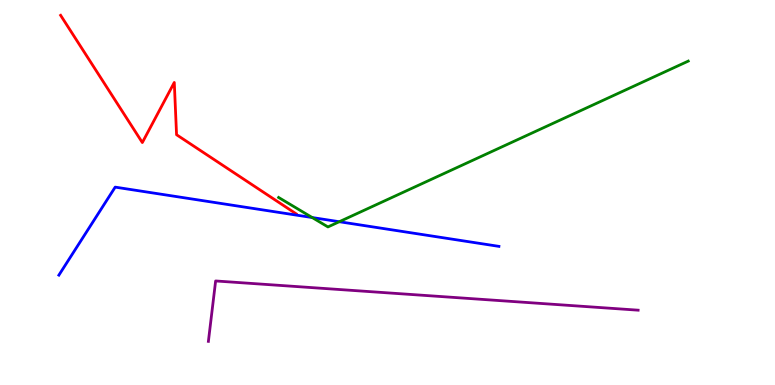[{'lines': ['blue', 'red'], 'intersections': []}, {'lines': ['green', 'red'], 'intersections': []}, {'lines': ['purple', 'red'], 'intersections': []}, {'lines': ['blue', 'green'], 'intersections': [{'x': 4.03, 'y': 4.35}, {'x': 4.38, 'y': 4.24}]}, {'lines': ['blue', 'purple'], 'intersections': []}, {'lines': ['green', 'purple'], 'intersections': []}]